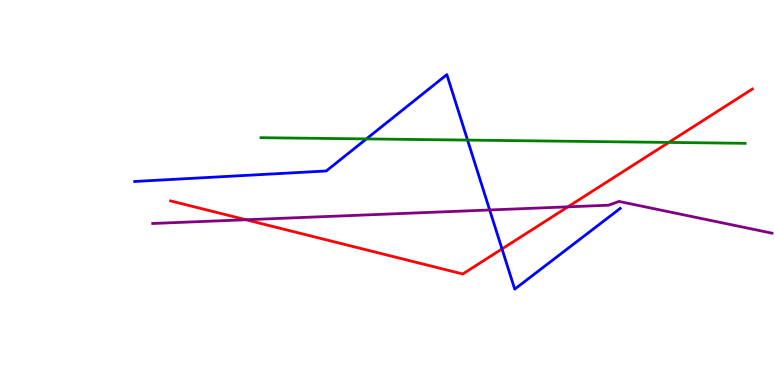[{'lines': ['blue', 'red'], 'intersections': [{'x': 6.48, 'y': 3.53}]}, {'lines': ['green', 'red'], 'intersections': [{'x': 8.63, 'y': 6.3}]}, {'lines': ['purple', 'red'], 'intersections': [{'x': 3.17, 'y': 4.29}, {'x': 7.33, 'y': 4.63}]}, {'lines': ['blue', 'green'], 'intersections': [{'x': 4.73, 'y': 6.39}, {'x': 6.03, 'y': 6.36}]}, {'lines': ['blue', 'purple'], 'intersections': [{'x': 6.32, 'y': 4.55}]}, {'lines': ['green', 'purple'], 'intersections': []}]